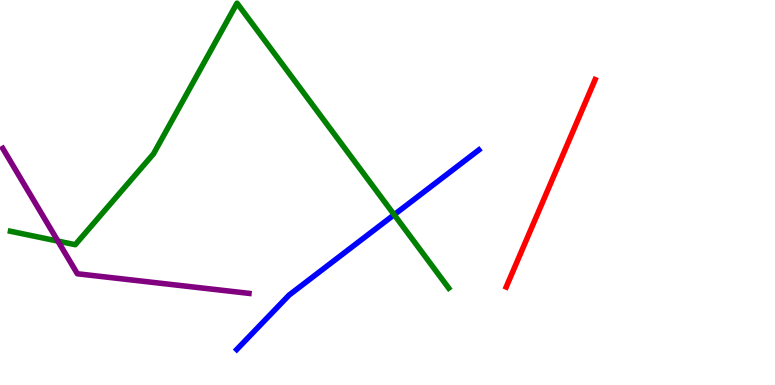[{'lines': ['blue', 'red'], 'intersections': []}, {'lines': ['green', 'red'], 'intersections': []}, {'lines': ['purple', 'red'], 'intersections': []}, {'lines': ['blue', 'green'], 'intersections': [{'x': 5.09, 'y': 4.42}]}, {'lines': ['blue', 'purple'], 'intersections': []}, {'lines': ['green', 'purple'], 'intersections': [{'x': 0.747, 'y': 3.74}]}]